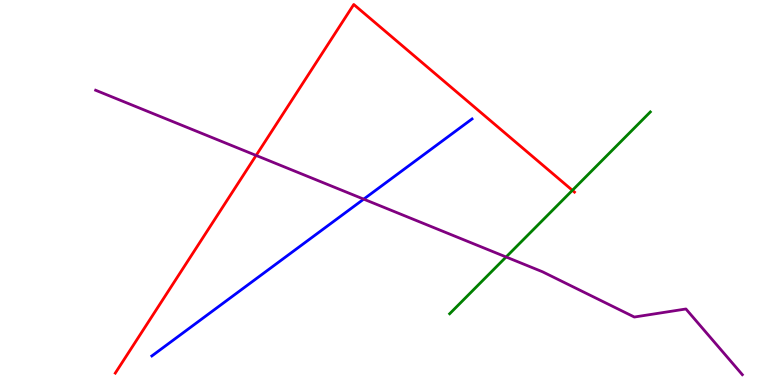[{'lines': ['blue', 'red'], 'intersections': []}, {'lines': ['green', 'red'], 'intersections': [{'x': 7.39, 'y': 5.06}]}, {'lines': ['purple', 'red'], 'intersections': [{'x': 3.3, 'y': 5.96}]}, {'lines': ['blue', 'green'], 'intersections': []}, {'lines': ['blue', 'purple'], 'intersections': [{'x': 4.69, 'y': 4.83}]}, {'lines': ['green', 'purple'], 'intersections': [{'x': 6.53, 'y': 3.32}]}]